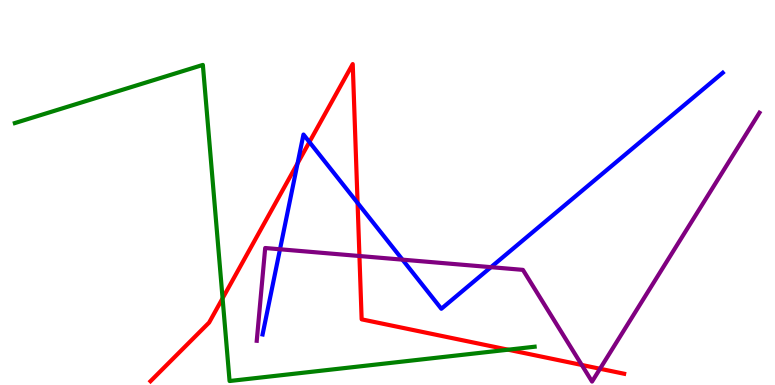[{'lines': ['blue', 'red'], 'intersections': [{'x': 3.84, 'y': 5.76}, {'x': 3.99, 'y': 6.31}, {'x': 4.61, 'y': 4.73}]}, {'lines': ['green', 'red'], 'intersections': [{'x': 2.87, 'y': 2.25}, {'x': 6.56, 'y': 0.917}]}, {'lines': ['purple', 'red'], 'intersections': [{'x': 4.64, 'y': 3.35}, {'x': 7.51, 'y': 0.52}, {'x': 7.74, 'y': 0.422}]}, {'lines': ['blue', 'green'], 'intersections': []}, {'lines': ['blue', 'purple'], 'intersections': [{'x': 3.61, 'y': 3.53}, {'x': 5.19, 'y': 3.26}, {'x': 6.33, 'y': 3.06}]}, {'lines': ['green', 'purple'], 'intersections': []}]